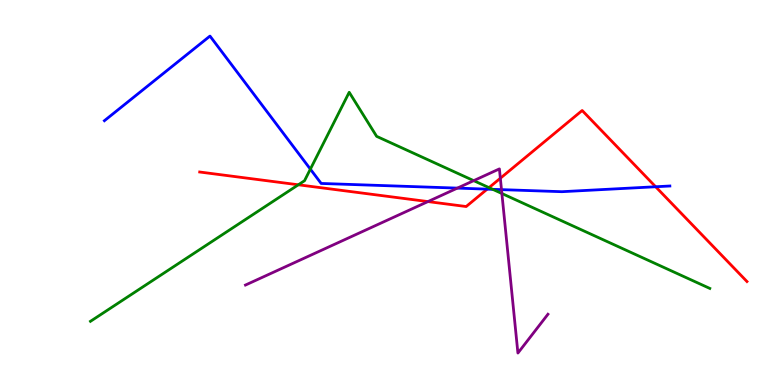[{'lines': ['blue', 'red'], 'intersections': [{'x': 6.29, 'y': 5.09}, {'x': 8.46, 'y': 5.15}]}, {'lines': ['green', 'red'], 'intersections': [{'x': 3.85, 'y': 5.2}, {'x': 6.31, 'y': 5.13}]}, {'lines': ['purple', 'red'], 'intersections': [{'x': 5.52, 'y': 4.76}, {'x': 6.46, 'y': 5.37}]}, {'lines': ['blue', 'green'], 'intersections': [{'x': 4.0, 'y': 5.61}, {'x': 6.36, 'y': 5.08}]}, {'lines': ['blue', 'purple'], 'intersections': [{'x': 5.9, 'y': 5.11}, {'x': 6.47, 'y': 5.07}]}, {'lines': ['green', 'purple'], 'intersections': [{'x': 6.11, 'y': 5.31}, {'x': 6.48, 'y': 4.97}]}]